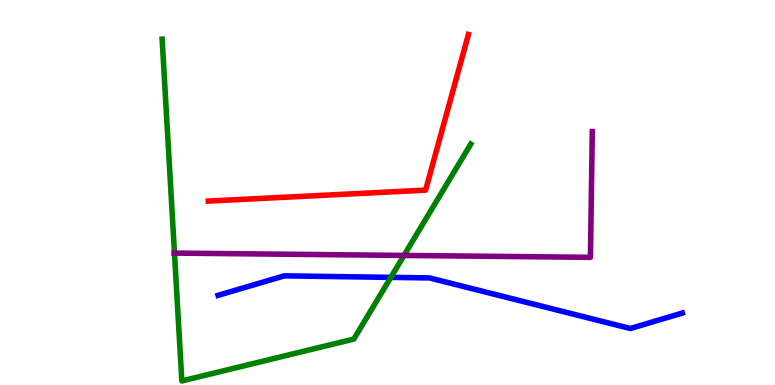[{'lines': ['blue', 'red'], 'intersections': []}, {'lines': ['green', 'red'], 'intersections': []}, {'lines': ['purple', 'red'], 'intersections': []}, {'lines': ['blue', 'green'], 'intersections': [{'x': 5.04, 'y': 2.8}]}, {'lines': ['blue', 'purple'], 'intersections': []}, {'lines': ['green', 'purple'], 'intersections': [{'x': 2.25, 'y': 3.43}, {'x': 5.21, 'y': 3.37}]}]